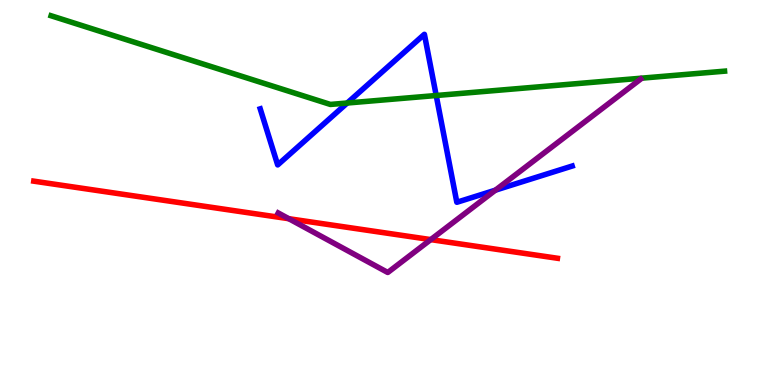[{'lines': ['blue', 'red'], 'intersections': []}, {'lines': ['green', 'red'], 'intersections': []}, {'lines': ['purple', 'red'], 'intersections': [{'x': 3.73, 'y': 4.32}, {'x': 5.56, 'y': 3.78}]}, {'lines': ['blue', 'green'], 'intersections': [{'x': 4.48, 'y': 7.32}, {'x': 5.63, 'y': 7.52}]}, {'lines': ['blue', 'purple'], 'intersections': [{'x': 6.39, 'y': 5.06}]}, {'lines': ['green', 'purple'], 'intersections': []}]